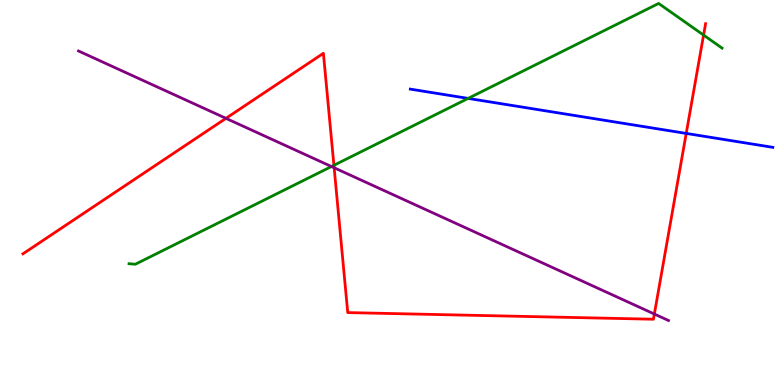[{'lines': ['blue', 'red'], 'intersections': [{'x': 8.85, 'y': 6.53}]}, {'lines': ['green', 'red'], 'intersections': [{'x': 4.31, 'y': 5.71}, {'x': 9.08, 'y': 9.09}]}, {'lines': ['purple', 'red'], 'intersections': [{'x': 2.92, 'y': 6.93}, {'x': 4.31, 'y': 5.64}, {'x': 8.44, 'y': 1.84}]}, {'lines': ['blue', 'green'], 'intersections': [{'x': 6.04, 'y': 7.44}]}, {'lines': ['blue', 'purple'], 'intersections': []}, {'lines': ['green', 'purple'], 'intersections': [{'x': 4.28, 'y': 5.67}]}]